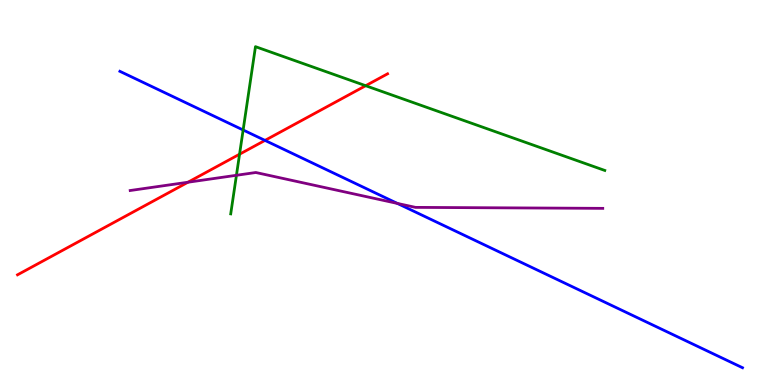[{'lines': ['blue', 'red'], 'intersections': [{'x': 3.42, 'y': 6.35}]}, {'lines': ['green', 'red'], 'intersections': [{'x': 3.09, 'y': 5.99}, {'x': 4.72, 'y': 7.77}]}, {'lines': ['purple', 'red'], 'intersections': [{'x': 2.43, 'y': 5.27}]}, {'lines': ['blue', 'green'], 'intersections': [{'x': 3.14, 'y': 6.62}]}, {'lines': ['blue', 'purple'], 'intersections': [{'x': 5.13, 'y': 4.72}]}, {'lines': ['green', 'purple'], 'intersections': [{'x': 3.05, 'y': 5.45}]}]